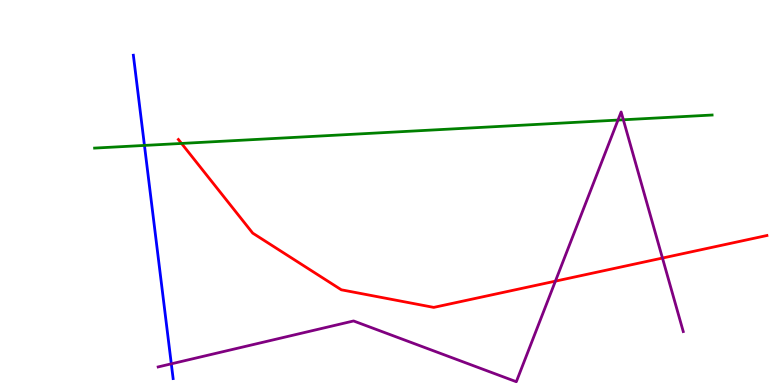[{'lines': ['blue', 'red'], 'intersections': []}, {'lines': ['green', 'red'], 'intersections': [{'x': 2.34, 'y': 6.27}]}, {'lines': ['purple', 'red'], 'intersections': [{'x': 7.17, 'y': 2.7}, {'x': 8.55, 'y': 3.3}]}, {'lines': ['blue', 'green'], 'intersections': [{'x': 1.86, 'y': 6.22}]}, {'lines': ['blue', 'purple'], 'intersections': [{'x': 2.21, 'y': 0.55}]}, {'lines': ['green', 'purple'], 'intersections': [{'x': 7.97, 'y': 6.88}, {'x': 8.04, 'y': 6.89}]}]